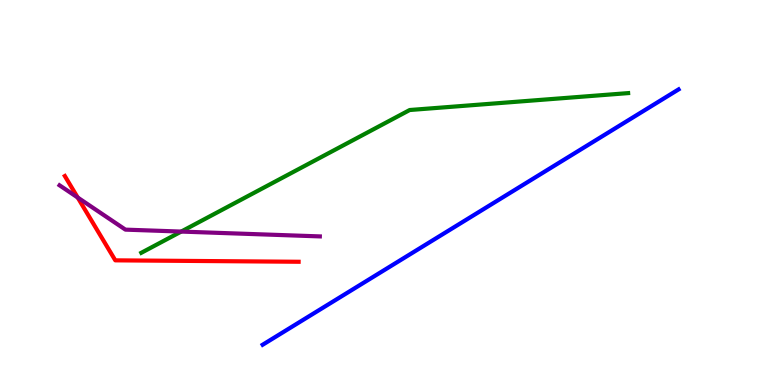[{'lines': ['blue', 'red'], 'intersections': []}, {'lines': ['green', 'red'], 'intersections': []}, {'lines': ['purple', 'red'], 'intersections': [{'x': 1.0, 'y': 4.87}]}, {'lines': ['blue', 'green'], 'intersections': []}, {'lines': ['blue', 'purple'], 'intersections': []}, {'lines': ['green', 'purple'], 'intersections': [{'x': 2.34, 'y': 3.98}]}]